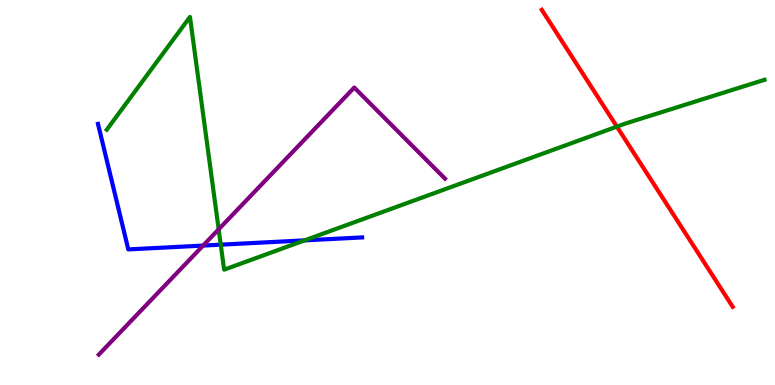[{'lines': ['blue', 'red'], 'intersections': []}, {'lines': ['green', 'red'], 'intersections': [{'x': 7.96, 'y': 6.71}]}, {'lines': ['purple', 'red'], 'intersections': []}, {'lines': ['blue', 'green'], 'intersections': [{'x': 2.85, 'y': 3.64}, {'x': 3.93, 'y': 3.76}]}, {'lines': ['blue', 'purple'], 'intersections': [{'x': 2.62, 'y': 3.62}]}, {'lines': ['green', 'purple'], 'intersections': [{'x': 2.82, 'y': 4.04}]}]